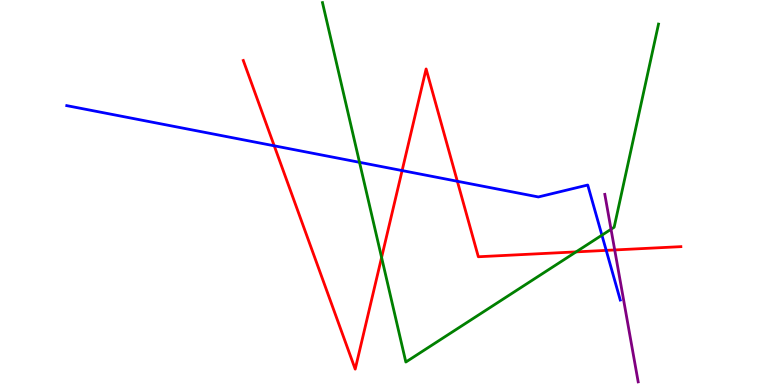[{'lines': ['blue', 'red'], 'intersections': [{'x': 3.54, 'y': 6.21}, {'x': 5.19, 'y': 5.57}, {'x': 5.9, 'y': 5.29}, {'x': 7.82, 'y': 3.5}]}, {'lines': ['green', 'red'], 'intersections': [{'x': 4.92, 'y': 3.31}, {'x': 7.43, 'y': 3.46}]}, {'lines': ['purple', 'red'], 'intersections': [{'x': 7.93, 'y': 3.51}]}, {'lines': ['blue', 'green'], 'intersections': [{'x': 4.64, 'y': 5.78}, {'x': 7.77, 'y': 3.89}]}, {'lines': ['blue', 'purple'], 'intersections': []}, {'lines': ['green', 'purple'], 'intersections': [{'x': 7.88, 'y': 4.04}]}]